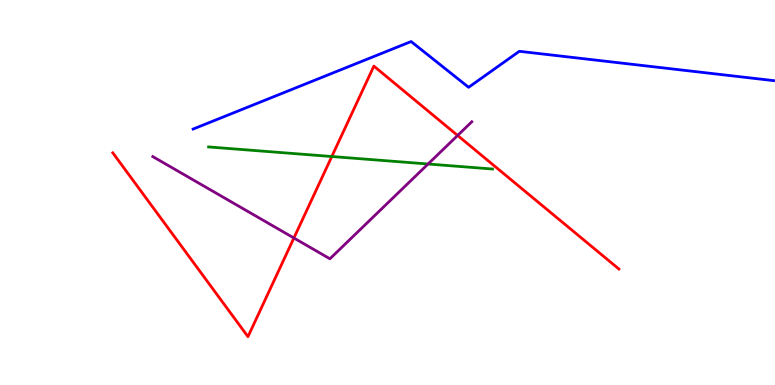[{'lines': ['blue', 'red'], 'intersections': []}, {'lines': ['green', 'red'], 'intersections': [{'x': 4.28, 'y': 5.93}]}, {'lines': ['purple', 'red'], 'intersections': [{'x': 3.79, 'y': 3.82}, {'x': 5.9, 'y': 6.48}]}, {'lines': ['blue', 'green'], 'intersections': []}, {'lines': ['blue', 'purple'], 'intersections': []}, {'lines': ['green', 'purple'], 'intersections': [{'x': 5.52, 'y': 5.74}]}]